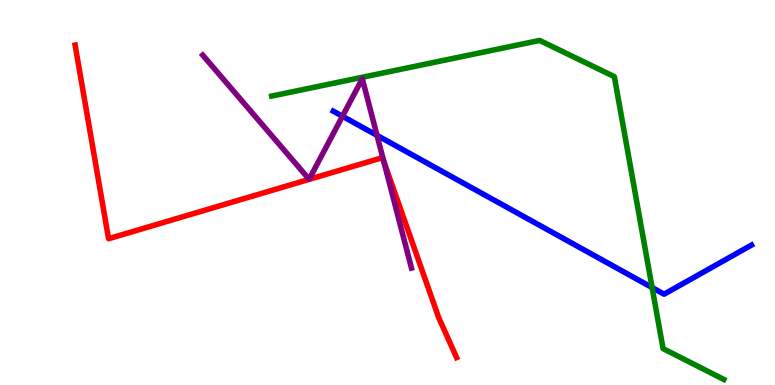[{'lines': ['blue', 'red'], 'intersections': []}, {'lines': ['green', 'red'], 'intersections': []}, {'lines': ['purple', 'red'], 'intersections': [{'x': 4.95, 'y': 5.82}]}, {'lines': ['blue', 'green'], 'intersections': [{'x': 8.41, 'y': 2.53}]}, {'lines': ['blue', 'purple'], 'intersections': [{'x': 4.42, 'y': 6.98}, {'x': 4.86, 'y': 6.48}]}, {'lines': ['green', 'purple'], 'intersections': []}]